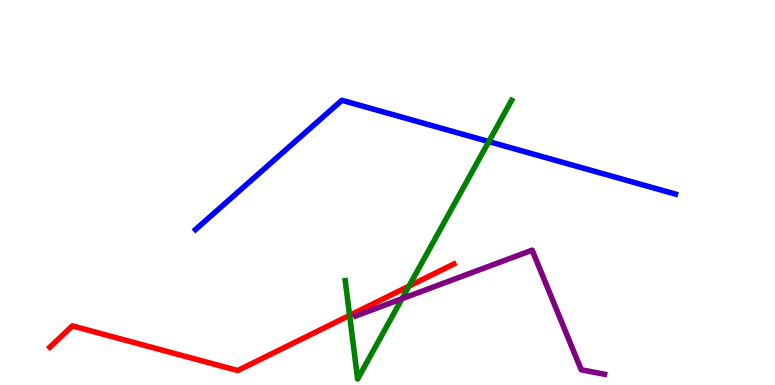[{'lines': ['blue', 'red'], 'intersections': []}, {'lines': ['green', 'red'], 'intersections': [{'x': 4.51, 'y': 1.81}, {'x': 5.28, 'y': 2.57}]}, {'lines': ['purple', 'red'], 'intersections': []}, {'lines': ['blue', 'green'], 'intersections': [{'x': 6.31, 'y': 6.32}]}, {'lines': ['blue', 'purple'], 'intersections': []}, {'lines': ['green', 'purple'], 'intersections': [{'x': 5.19, 'y': 2.24}]}]